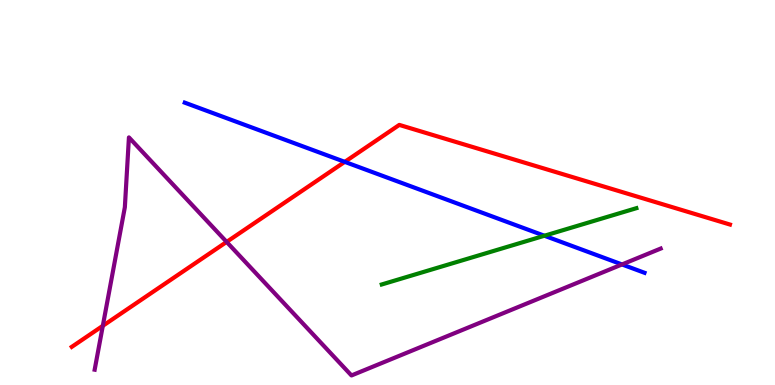[{'lines': ['blue', 'red'], 'intersections': [{'x': 4.45, 'y': 5.8}]}, {'lines': ['green', 'red'], 'intersections': []}, {'lines': ['purple', 'red'], 'intersections': [{'x': 1.33, 'y': 1.54}, {'x': 2.92, 'y': 3.72}]}, {'lines': ['blue', 'green'], 'intersections': [{'x': 7.02, 'y': 3.88}]}, {'lines': ['blue', 'purple'], 'intersections': [{'x': 8.03, 'y': 3.13}]}, {'lines': ['green', 'purple'], 'intersections': []}]